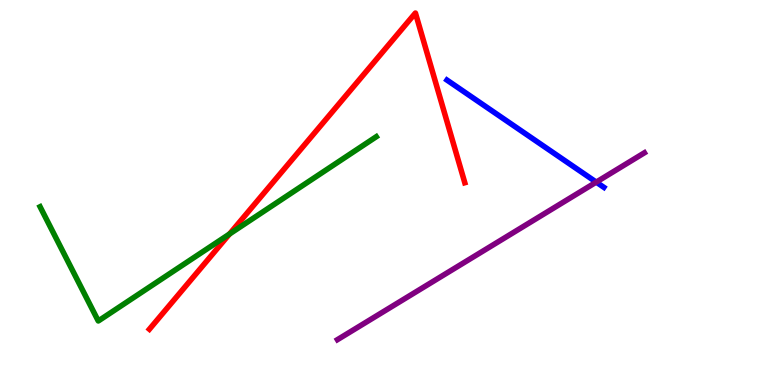[{'lines': ['blue', 'red'], 'intersections': []}, {'lines': ['green', 'red'], 'intersections': [{'x': 2.96, 'y': 3.92}]}, {'lines': ['purple', 'red'], 'intersections': []}, {'lines': ['blue', 'green'], 'intersections': []}, {'lines': ['blue', 'purple'], 'intersections': [{'x': 7.69, 'y': 5.27}]}, {'lines': ['green', 'purple'], 'intersections': []}]